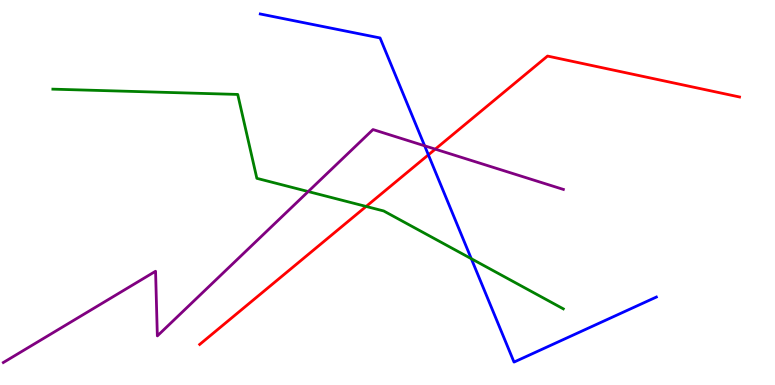[{'lines': ['blue', 'red'], 'intersections': [{'x': 5.53, 'y': 5.98}]}, {'lines': ['green', 'red'], 'intersections': [{'x': 4.72, 'y': 4.64}]}, {'lines': ['purple', 'red'], 'intersections': [{'x': 5.62, 'y': 6.13}]}, {'lines': ['blue', 'green'], 'intersections': [{'x': 6.08, 'y': 3.28}]}, {'lines': ['blue', 'purple'], 'intersections': [{'x': 5.48, 'y': 6.21}]}, {'lines': ['green', 'purple'], 'intersections': [{'x': 3.98, 'y': 5.02}]}]